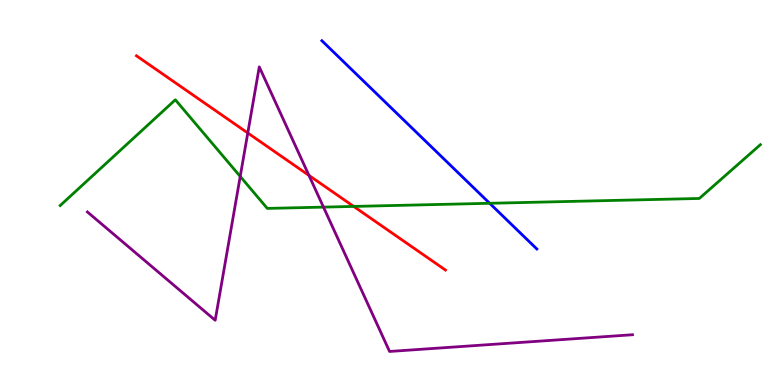[{'lines': ['blue', 'red'], 'intersections': []}, {'lines': ['green', 'red'], 'intersections': [{'x': 4.56, 'y': 4.64}]}, {'lines': ['purple', 'red'], 'intersections': [{'x': 3.2, 'y': 6.55}, {'x': 3.99, 'y': 5.44}]}, {'lines': ['blue', 'green'], 'intersections': [{'x': 6.32, 'y': 4.72}]}, {'lines': ['blue', 'purple'], 'intersections': []}, {'lines': ['green', 'purple'], 'intersections': [{'x': 3.1, 'y': 5.42}, {'x': 4.17, 'y': 4.62}]}]